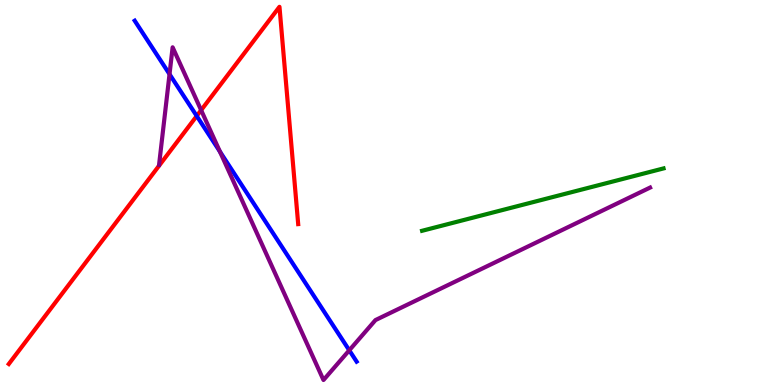[{'lines': ['blue', 'red'], 'intersections': [{'x': 2.54, 'y': 6.99}]}, {'lines': ['green', 'red'], 'intersections': []}, {'lines': ['purple', 'red'], 'intersections': [{'x': 2.6, 'y': 7.14}]}, {'lines': ['blue', 'green'], 'intersections': []}, {'lines': ['blue', 'purple'], 'intersections': [{'x': 2.19, 'y': 8.07}, {'x': 2.84, 'y': 6.06}, {'x': 4.51, 'y': 0.901}]}, {'lines': ['green', 'purple'], 'intersections': []}]